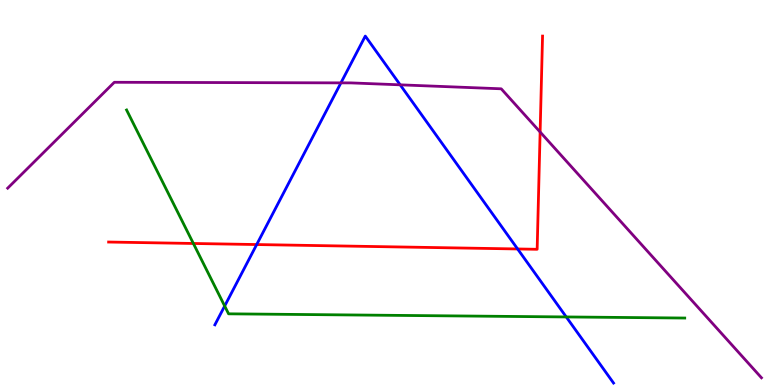[{'lines': ['blue', 'red'], 'intersections': [{'x': 3.31, 'y': 3.65}, {'x': 6.68, 'y': 3.53}]}, {'lines': ['green', 'red'], 'intersections': [{'x': 2.5, 'y': 3.68}]}, {'lines': ['purple', 'red'], 'intersections': [{'x': 6.97, 'y': 6.57}]}, {'lines': ['blue', 'green'], 'intersections': [{'x': 2.9, 'y': 2.05}, {'x': 7.31, 'y': 1.77}]}, {'lines': ['blue', 'purple'], 'intersections': [{'x': 4.4, 'y': 7.85}, {'x': 5.16, 'y': 7.8}]}, {'lines': ['green', 'purple'], 'intersections': []}]